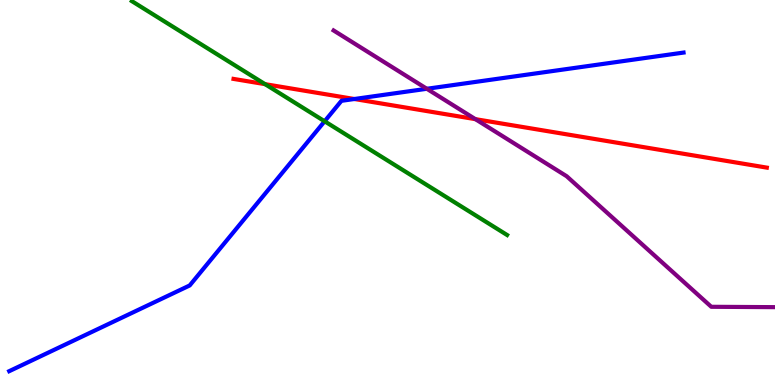[{'lines': ['blue', 'red'], 'intersections': [{'x': 4.57, 'y': 7.43}]}, {'lines': ['green', 'red'], 'intersections': [{'x': 3.42, 'y': 7.81}]}, {'lines': ['purple', 'red'], 'intersections': [{'x': 6.13, 'y': 6.91}]}, {'lines': ['blue', 'green'], 'intersections': [{'x': 4.19, 'y': 6.85}]}, {'lines': ['blue', 'purple'], 'intersections': [{'x': 5.51, 'y': 7.69}]}, {'lines': ['green', 'purple'], 'intersections': []}]